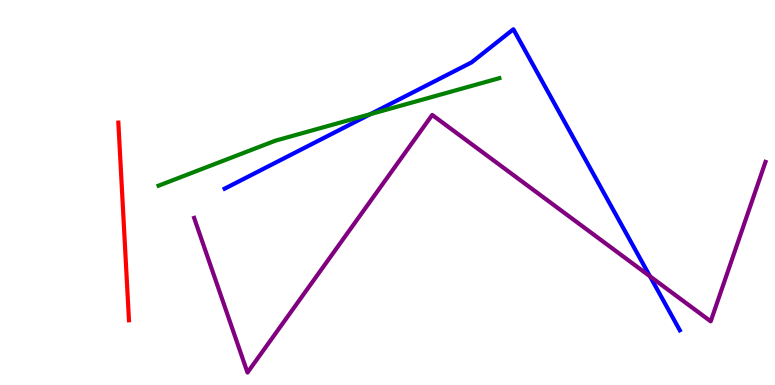[{'lines': ['blue', 'red'], 'intersections': []}, {'lines': ['green', 'red'], 'intersections': []}, {'lines': ['purple', 'red'], 'intersections': []}, {'lines': ['blue', 'green'], 'intersections': [{'x': 4.78, 'y': 7.03}]}, {'lines': ['blue', 'purple'], 'intersections': [{'x': 8.39, 'y': 2.82}]}, {'lines': ['green', 'purple'], 'intersections': []}]